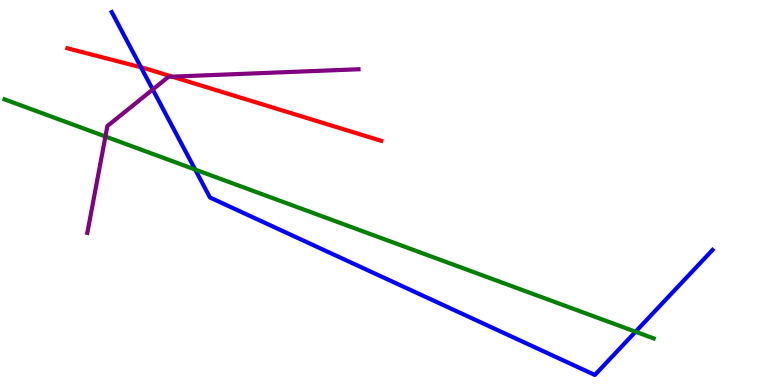[{'lines': ['blue', 'red'], 'intersections': [{'x': 1.82, 'y': 8.25}]}, {'lines': ['green', 'red'], 'intersections': []}, {'lines': ['purple', 'red'], 'intersections': [{'x': 2.22, 'y': 8.01}]}, {'lines': ['blue', 'green'], 'intersections': [{'x': 2.52, 'y': 5.6}, {'x': 8.2, 'y': 1.38}]}, {'lines': ['blue', 'purple'], 'intersections': [{'x': 1.97, 'y': 7.68}]}, {'lines': ['green', 'purple'], 'intersections': [{'x': 1.36, 'y': 6.45}]}]